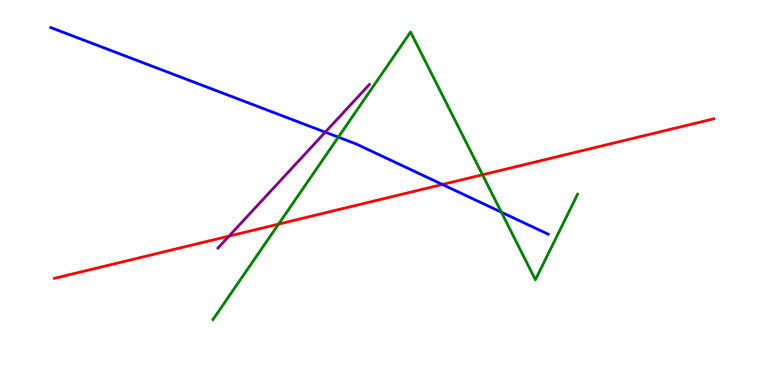[{'lines': ['blue', 'red'], 'intersections': [{'x': 5.71, 'y': 5.21}]}, {'lines': ['green', 'red'], 'intersections': [{'x': 3.59, 'y': 4.18}, {'x': 6.23, 'y': 5.46}]}, {'lines': ['purple', 'red'], 'intersections': [{'x': 2.96, 'y': 3.87}]}, {'lines': ['blue', 'green'], 'intersections': [{'x': 4.37, 'y': 6.44}, {'x': 6.47, 'y': 4.49}]}, {'lines': ['blue', 'purple'], 'intersections': [{'x': 4.2, 'y': 6.57}]}, {'lines': ['green', 'purple'], 'intersections': []}]